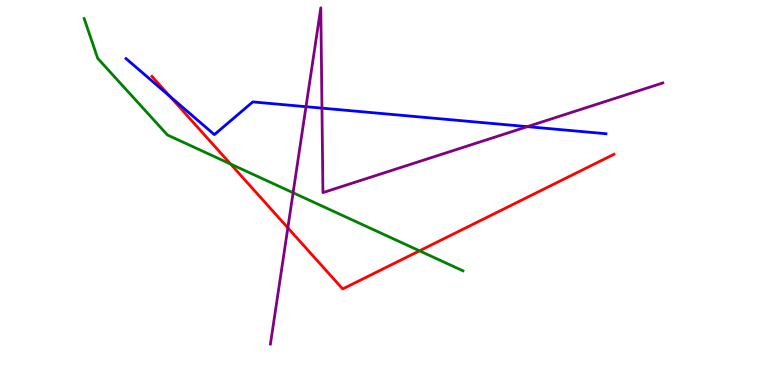[{'lines': ['blue', 'red'], 'intersections': [{'x': 2.19, 'y': 7.5}]}, {'lines': ['green', 'red'], 'intersections': [{'x': 2.98, 'y': 5.74}, {'x': 5.41, 'y': 3.49}]}, {'lines': ['purple', 'red'], 'intersections': [{'x': 3.71, 'y': 4.08}]}, {'lines': ['blue', 'green'], 'intersections': []}, {'lines': ['blue', 'purple'], 'intersections': [{'x': 3.95, 'y': 7.23}, {'x': 4.15, 'y': 7.19}, {'x': 6.8, 'y': 6.71}]}, {'lines': ['green', 'purple'], 'intersections': [{'x': 3.78, 'y': 4.99}]}]